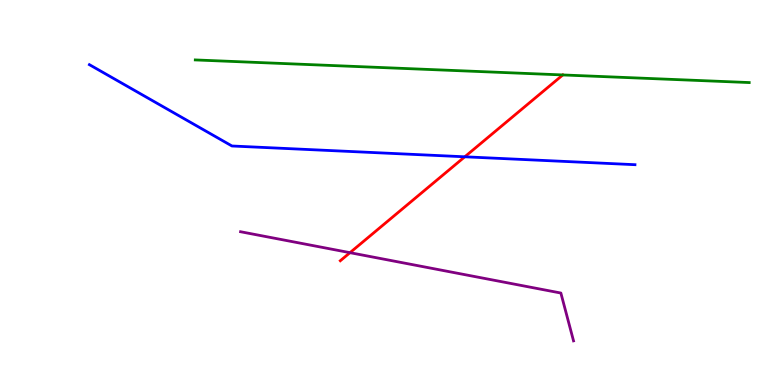[{'lines': ['blue', 'red'], 'intersections': [{'x': 6.0, 'y': 5.93}]}, {'lines': ['green', 'red'], 'intersections': [{'x': 7.26, 'y': 8.05}]}, {'lines': ['purple', 'red'], 'intersections': [{'x': 4.52, 'y': 3.44}]}, {'lines': ['blue', 'green'], 'intersections': []}, {'lines': ['blue', 'purple'], 'intersections': []}, {'lines': ['green', 'purple'], 'intersections': []}]